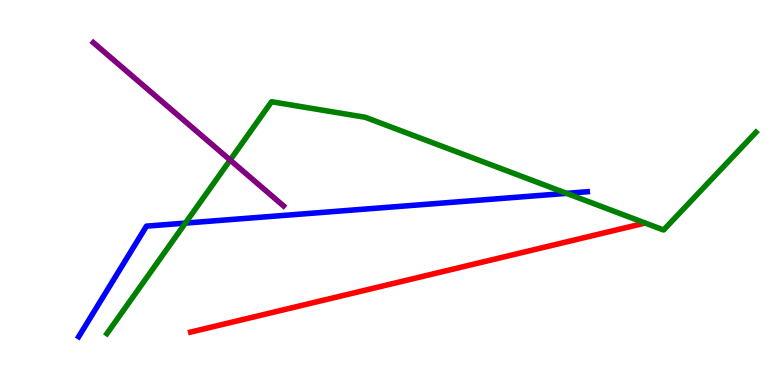[{'lines': ['blue', 'red'], 'intersections': []}, {'lines': ['green', 'red'], 'intersections': []}, {'lines': ['purple', 'red'], 'intersections': []}, {'lines': ['blue', 'green'], 'intersections': [{'x': 2.39, 'y': 4.21}, {'x': 7.31, 'y': 4.98}]}, {'lines': ['blue', 'purple'], 'intersections': []}, {'lines': ['green', 'purple'], 'intersections': [{'x': 2.97, 'y': 5.84}]}]